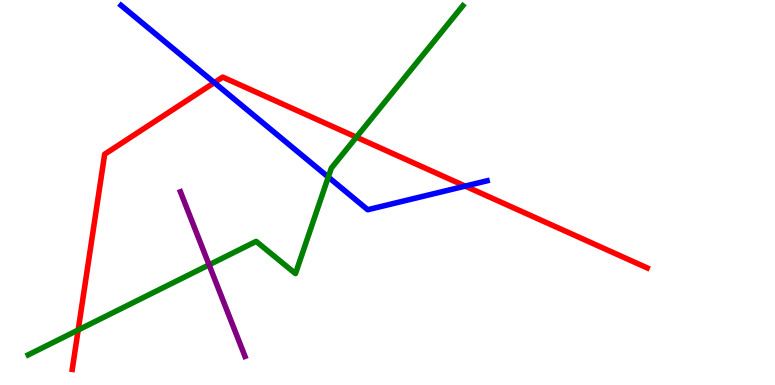[{'lines': ['blue', 'red'], 'intersections': [{'x': 2.77, 'y': 7.85}, {'x': 6.0, 'y': 5.17}]}, {'lines': ['green', 'red'], 'intersections': [{'x': 1.01, 'y': 1.43}, {'x': 4.6, 'y': 6.44}]}, {'lines': ['purple', 'red'], 'intersections': []}, {'lines': ['blue', 'green'], 'intersections': [{'x': 4.24, 'y': 5.4}]}, {'lines': ['blue', 'purple'], 'intersections': []}, {'lines': ['green', 'purple'], 'intersections': [{'x': 2.7, 'y': 3.12}]}]